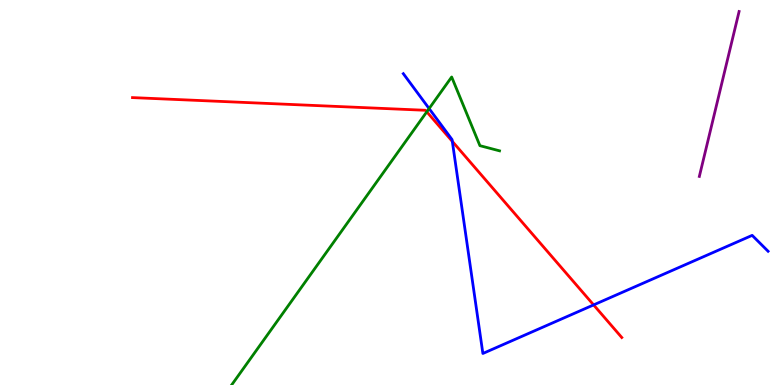[{'lines': ['blue', 'red'], 'intersections': [{'x': 5.84, 'y': 6.33}, {'x': 7.66, 'y': 2.08}]}, {'lines': ['green', 'red'], 'intersections': [{'x': 5.51, 'y': 7.1}]}, {'lines': ['purple', 'red'], 'intersections': []}, {'lines': ['blue', 'green'], 'intersections': [{'x': 5.54, 'y': 7.18}]}, {'lines': ['blue', 'purple'], 'intersections': []}, {'lines': ['green', 'purple'], 'intersections': []}]